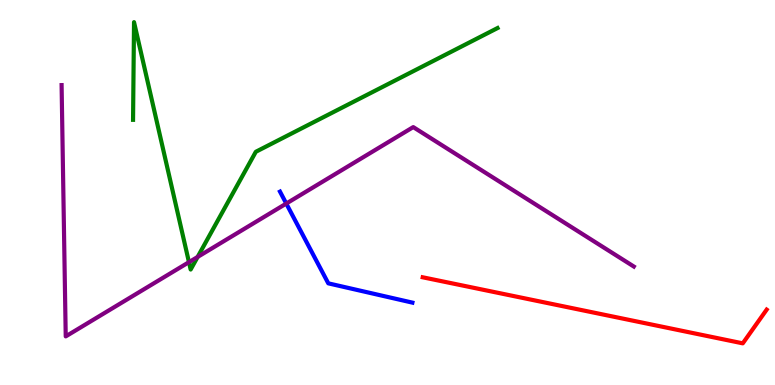[{'lines': ['blue', 'red'], 'intersections': []}, {'lines': ['green', 'red'], 'intersections': []}, {'lines': ['purple', 'red'], 'intersections': []}, {'lines': ['blue', 'green'], 'intersections': []}, {'lines': ['blue', 'purple'], 'intersections': [{'x': 3.69, 'y': 4.71}]}, {'lines': ['green', 'purple'], 'intersections': [{'x': 2.44, 'y': 3.19}, {'x': 2.55, 'y': 3.33}]}]